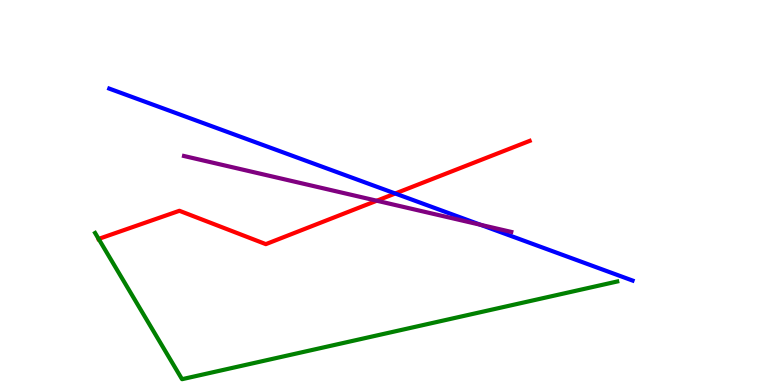[{'lines': ['blue', 'red'], 'intersections': [{'x': 5.1, 'y': 4.97}]}, {'lines': ['green', 'red'], 'intersections': [{'x': 1.27, 'y': 3.79}]}, {'lines': ['purple', 'red'], 'intersections': [{'x': 4.86, 'y': 4.79}]}, {'lines': ['blue', 'green'], 'intersections': []}, {'lines': ['blue', 'purple'], 'intersections': [{'x': 6.2, 'y': 4.16}]}, {'lines': ['green', 'purple'], 'intersections': []}]